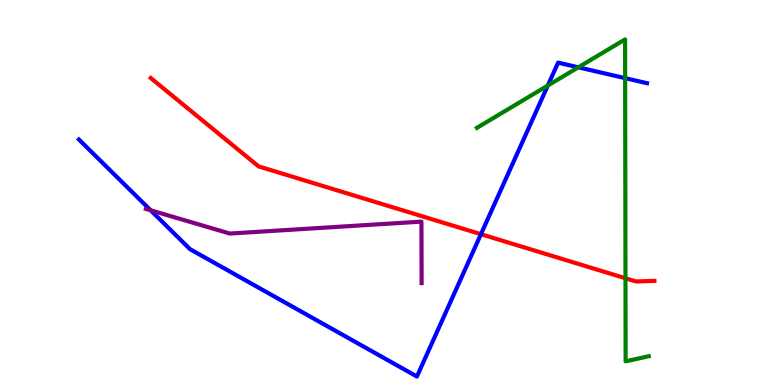[{'lines': ['blue', 'red'], 'intersections': [{'x': 6.21, 'y': 3.92}]}, {'lines': ['green', 'red'], 'intersections': [{'x': 8.07, 'y': 2.77}]}, {'lines': ['purple', 'red'], 'intersections': []}, {'lines': ['blue', 'green'], 'intersections': [{'x': 7.07, 'y': 7.78}, {'x': 7.46, 'y': 8.25}, {'x': 8.07, 'y': 7.97}]}, {'lines': ['blue', 'purple'], 'intersections': [{'x': 1.94, 'y': 4.54}]}, {'lines': ['green', 'purple'], 'intersections': []}]